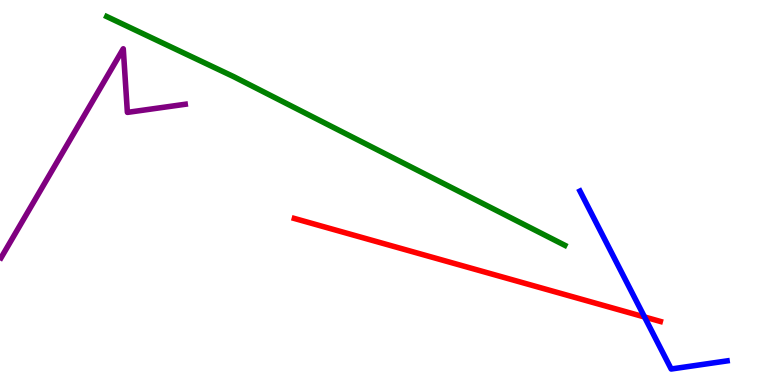[{'lines': ['blue', 'red'], 'intersections': [{'x': 8.32, 'y': 1.77}]}, {'lines': ['green', 'red'], 'intersections': []}, {'lines': ['purple', 'red'], 'intersections': []}, {'lines': ['blue', 'green'], 'intersections': []}, {'lines': ['blue', 'purple'], 'intersections': []}, {'lines': ['green', 'purple'], 'intersections': []}]